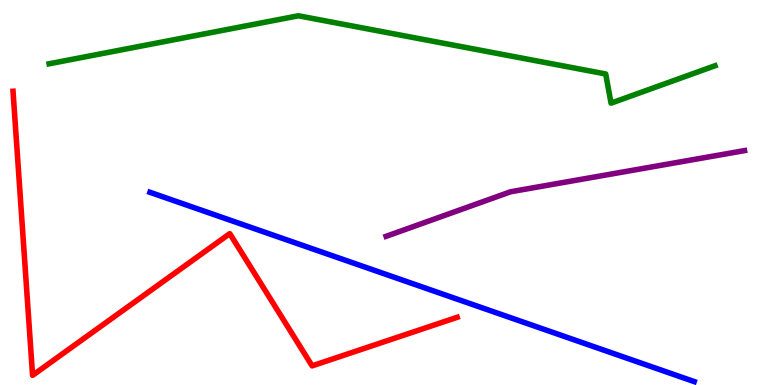[{'lines': ['blue', 'red'], 'intersections': []}, {'lines': ['green', 'red'], 'intersections': []}, {'lines': ['purple', 'red'], 'intersections': []}, {'lines': ['blue', 'green'], 'intersections': []}, {'lines': ['blue', 'purple'], 'intersections': []}, {'lines': ['green', 'purple'], 'intersections': []}]